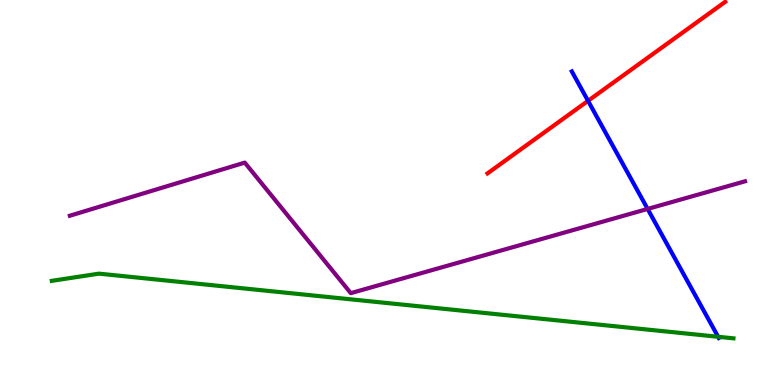[{'lines': ['blue', 'red'], 'intersections': [{'x': 7.59, 'y': 7.38}]}, {'lines': ['green', 'red'], 'intersections': []}, {'lines': ['purple', 'red'], 'intersections': []}, {'lines': ['blue', 'green'], 'intersections': [{'x': 9.27, 'y': 1.25}]}, {'lines': ['blue', 'purple'], 'intersections': [{'x': 8.36, 'y': 4.57}]}, {'lines': ['green', 'purple'], 'intersections': []}]